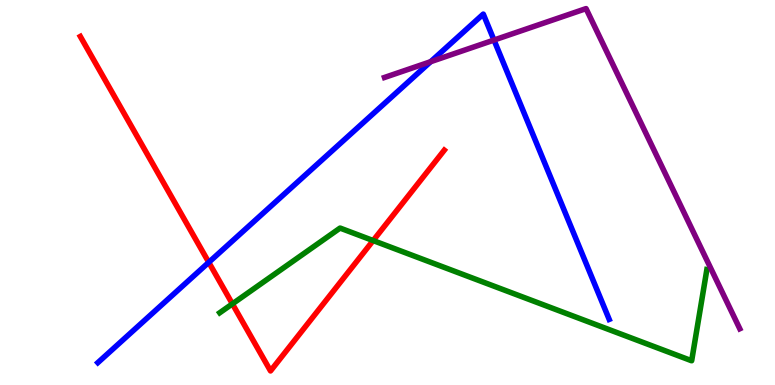[{'lines': ['blue', 'red'], 'intersections': [{'x': 2.69, 'y': 3.19}]}, {'lines': ['green', 'red'], 'intersections': [{'x': 3.0, 'y': 2.11}, {'x': 4.81, 'y': 3.75}]}, {'lines': ['purple', 'red'], 'intersections': []}, {'lines': ['blue', 'green'], 'intersections': []}, {'lines': ['blue', 'purple'], 'intersections': [{'x': 5.56, 'y': 8.4}, {'x': 6.37, 'y': 8.96}]}, {'lines': ['green', 'purple'], 'intersections': []}]